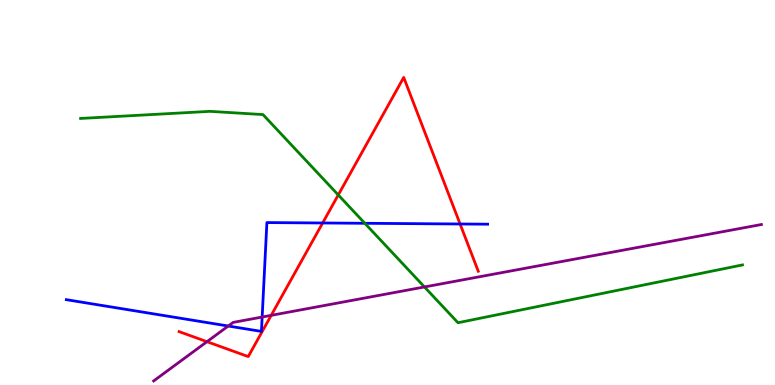[{'lines': ['blue', 'red'], 'intersections': [{'x': 4.16, 'y': 4.21}, {'x': 5.94, 'y': 4.18}]}, {'lines': ['green', 'red'], 'intersections': [{'x': 4.36, 'y': 4.94}]}, {'lines': ['purple', 'red'], 'intersections': [{'x': 2.67, 'y': 1.13}, {'x': 3.5, 'y': 1.81}]}, {'lines': ['blue', 'green'], 'intersections': [{'x': 4.71, 'y': 4.2}]}, {'lines': ['blue', 'purple'], 'intersections': [{'x': 2.95, 'y': 1.53}, {'x': 3.38, 'y': 1.77}]}, {'lines': ['green', 'purple'], 'intersections': [{'x': 5.48, 'y': 2.55}]}]